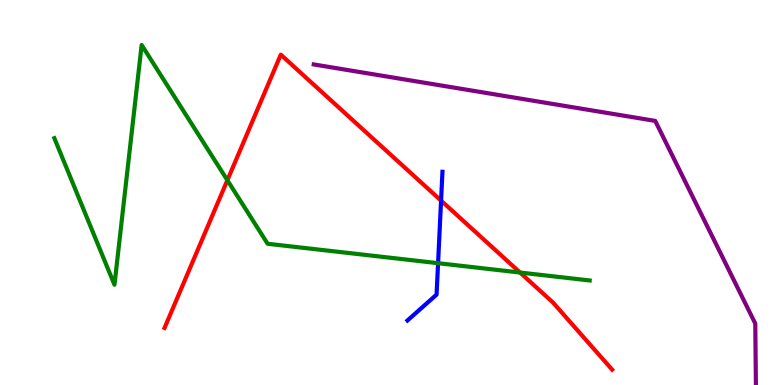[{'lines': ['blue', 'red'], 'intersections': [{'x': 5.69, 'y': 4.79}]}, {'lines': ['green', 'red'], 'intersections': [{'x': 2.93, 'y': 5.32}, {'x': 6.71, 'y': 2.92}]}, {'lines': ['purple', 'red'], 'intersections': []}, {'lines': ['blue', 'green'], 'intersections': [{'x': 5.65, 'y': 3.16}]}, {'lines': ['blue', 'purple'], 'intersections': []}, {'lines': ['green', 'purple'], 'intersections': []}]